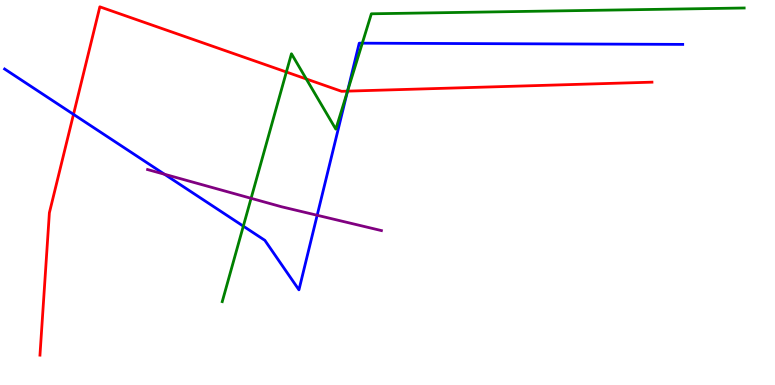[{'lines': ['blue', 'red'], 'intersections': [{'x': 0.948, 'y': 7.03}, {'x': 4.48, 'y': 7.63}]}, {'lines': ['green', 'red'], 'intersections': [{'x': 3.69, 'y': 8.13}, {'x': 3.95, 'y': 7.95}, {'x': 4.48, 'y': 7.63}]}, {'lines': ['purple', 'red'], 'intersections': []}, {'lines': ['blue', 'green'], 'intersections': [{'x': 3.14, 'y': 4.13}, {'x': 4.48, 'y': 7.62}, {'x': 4.67, 'y': 8.88}]}, {'lines': ['blue', 'purple'], 'intersections': [{'x': 2.12, 'y': 5.47}, {'x': 4.09, 'y': 4.41}]}, {'lines': ['green', 'purple'], 'intersections': [{'x': 3.24, 'y': 4.85}]}]